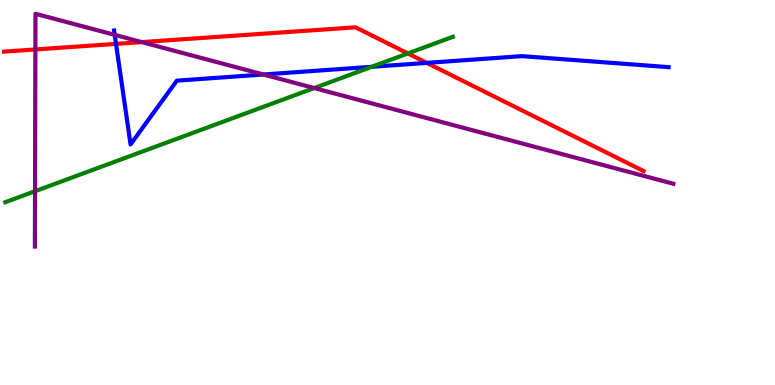[{'lines': ['blue', 'red'], 'intersections': [{'x': 1.5, 'y': 8.86}, {'x': 5.51, 'y': 8.37}]}, {'lines': ['green', 'red'], 'intersections': [{'x': 5.26, 'y': 8.61}]}, {'lines': ['purple', 'red'], 'intersections': [{'x': 0.457, 'y': 8.72}, {'x': 1.83, 'y': 8.91}]}, {'lines': ['blue', 'green'], 'intersections': [{'x': 4.8, 'y': 8.26}]}, {'lines': ['blue', 'purple'], 'intersections': [{'x': 1.48, 'y': 9.09}, {'x': 3.4, 'y': 8.06}]}, {'lines': ['green', 'purple'], 'intersections': [{'x': 0.452, 'y': 5.03}, {'x': 4.05, 'y': 7.71}]}]